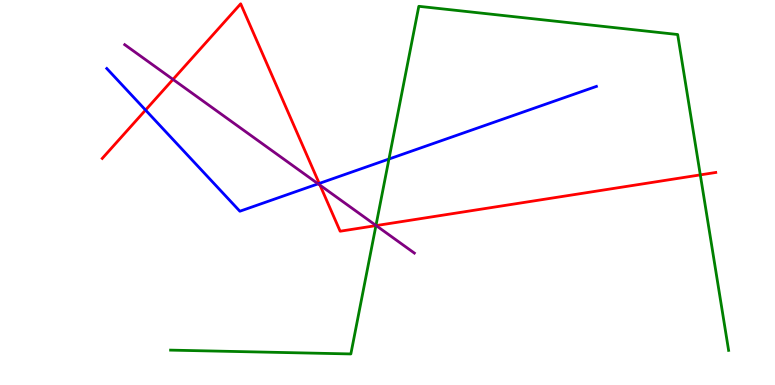[{'lines': ['blue', 'red'], 'intersections': [{'x': 1.88, 'y': 7.14}, {'x': 4.12, 'y': 5.24}]}, {'lines': ['green', 'red'], 'intersections': [{'x': 4.85, 'y': 4.14}, {'x': 9.04, 'y': 5.46}]}, {'lines': ['purple', 'red'], 'intersections': [{'x': 2.23, 'y': 7.94}, {'x': 4.13, 'y': 5.19}, {'x': 4.85, 'y': 4.14}]}, {'lines': ['blue', 'green'], 'intersections': [{'x': 5.02, 'y': 5.87}]}, {'lines': ['blue', 'purple'], 'intersections': [{'x': 4.1, 'y': 5.23}]}, {'lines': ['green', 'purple'], 'intersections': [{'x': 4.85, 'y': 4.14}]}]